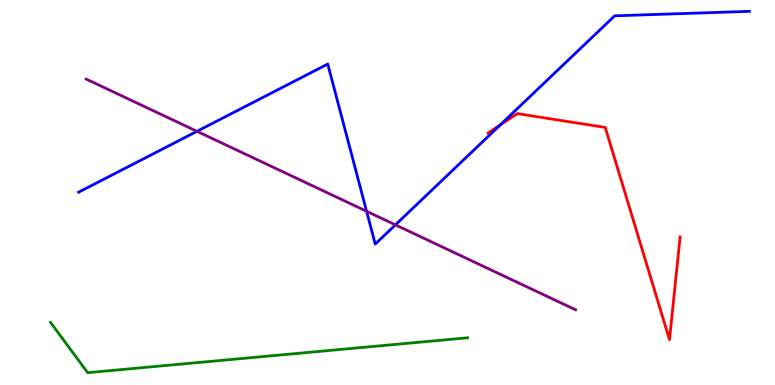[{'lines': ['blue', 'red'], 'intersections': [{'x': 6.45, 'y': 6.76}]}, {'lines': ['green', 'red'], 'intersections': []}, {'lines': ['purple', 'red'], 'intersections': []}, {'lines': ['blue', 'green'], 'intersections': []}, {'lines': ['blue', 'purple'], 'intersections': [{'x': 2.54, 'y': 6.59}, {'x': 4.73, 'y': 4.51}, {'x': 5.1, 'y': 4.16}]}, {'lines': ['green', 'purple'], 'intersections': []}]